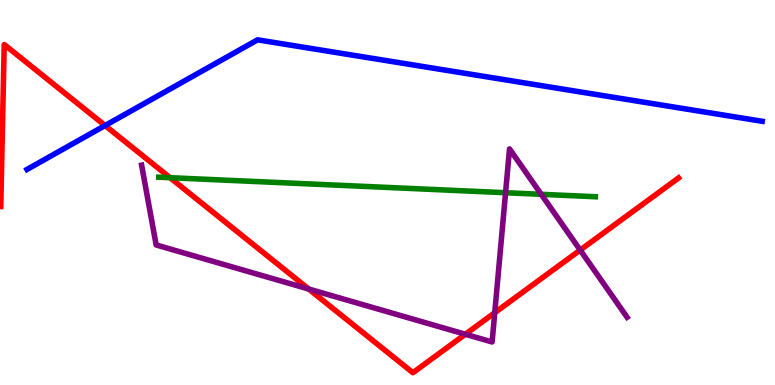[{'lines': ['blue', 'red'], 'intersections': [{'x': 1.36, 'y': 6.74}]}, {'lines': ['green', 'red'], 'intersections': [{'x': 2.19, 'y': 5.38}]}, {'lines': ['purple', 'red'], 'intersections': [{'x': 3.98, 'y': 2.49}, {'x': 6.0, 'y': 1.32}, {'x': 6.38, 'y': 1.88}, {'x': 7.49, 'y': 3.5}]}, {'lines': ['blue', 'green'], 'intersections': []}, {'lines': ['blue', 'purple'], 'intersections': []}, {'lines': ['green', 'purple'], 'intersections': [{'x': 6.52, 'y': 4.99}, {'x': 6.98, 'y': 4.95}]}]